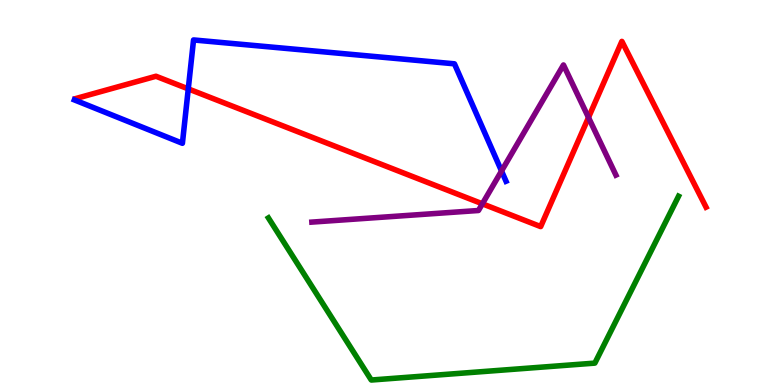[{'lines': ['blue', 'red'], 'intersections': [{'x': 2.43, 'y': 7.69}]}, {'lines': ['green', 'red'], 'intersections': []}, {'lines': ['purple', 'red'], 'intersections': [{'x': 6.22, 'y': 4.71}, {'x': 7.59, 'y': 6.95}]}, {'lines': ['blue', 'green'], 'intersections': []}, {'lines': ['blue', 'purple'], 'intersections': [{'x': 6.47, 'y': 5.56}]}, {'lines': ['green', 'purple'], 'intersections': []}]